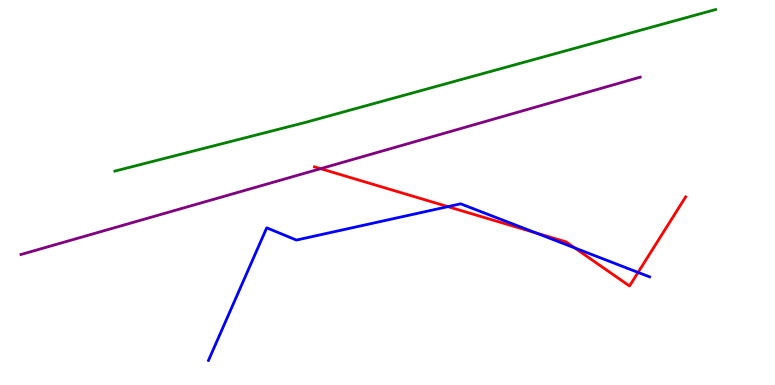[{'lines': ['blue', 'red'], 'intersections': [{'x': 5.78, 'y': 4.63}, {'x': 6.92, 'y': 3.95}, {'x': 7.42, 'y': 3.56}, {'x': 8.23, 'y': 2.92}]}, {'lines': ['green', 'red'], 'intersections': []}, {'lines': ['purple', 'red'], 'intersections': [{'x': 4.14, 'y': 5.62}]}, {'lines': ['blue', 'green'], 'intersections': []}, {'lines': ['blue', 'purple'], 'intersections': []}, {'lines': ['green', 'purple'], 'intersections': []}]